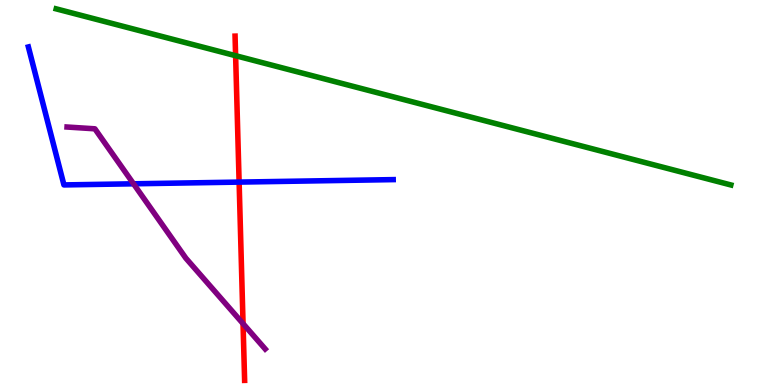[{'lines': ['blue', 'red'], 'intersections': [{'x': 3.09, 'y': 5.27}]}, {'lines': ['green', 'red'], 'intersections': [{'x': 3.04, 'y': 8.55}]}, {'lines': ['purple', 'red'], 'intersections': [{'x': 3.14, 'y': 1.59}]}, {'lines': ['blue', 'green'], 'intersections': []}, {'lines': ['blue', 'purple'], 'intersections': [{'x': 1.72, 'y': 5.23}]}, {'lines': ['green', 'purple'], 'intersections': []}]